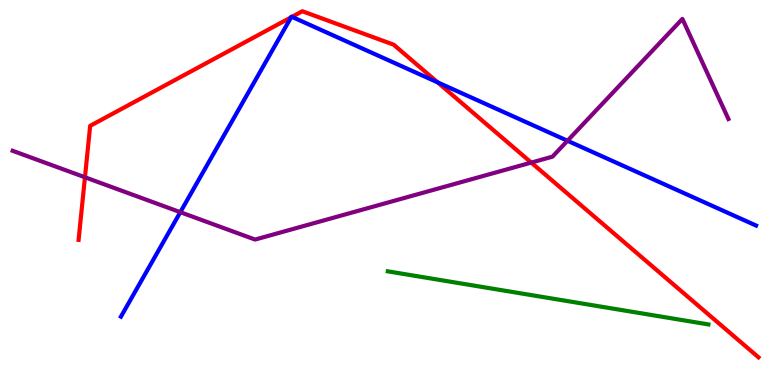[{'lines': ['blue', 'red'], 'intersections': [{'x': 3.76, 'y': 9.55}, {'x': 3.77, 'y': 9.56}, {'x': 5.65, 'y': 7.86}]}, {'lines': ['green', 'red'], 'intersections': []}, {'lines': ['purple', 'red'], 'intersections': [{'x': 1.1, 'y': 5.4}, {'x': 6.85, 'y': 5.78}]}, {'lines': ['blue', 'green'], 'intersections': []}, {'lines': ['blue', 'purple'], 'intersections': [{'x': 2.33, 'y': 4.49}, {'x': 7.32, 'y': 6.34}]}, {'lines': ['green', 'purple'], 'intersections': []}]